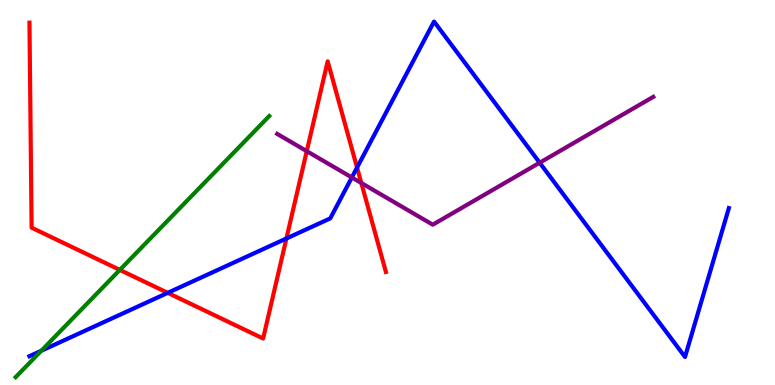[{'lines': ['blue', 'red'], 'intersections': [{'x': 2.16, 'y': 2.39}, {'x': 3.7, 'y': 3.81}, {'x': 4.61, 'y': 5.65}]}, {'lines': ['green', 'red'], 'intersections': [{'x': 1.55, 'y': 2.99}]}, {'lines': ['purple', 'red'], 'intersections': [{'x': 3.96, 'y': 6.07}, {'x': 4.66, 'y': 5.25}]}, {'lines': ['blue', 'green'], 'intersections': [{'x': 0.533, 'y': 0.889}]}, {'lines': ['blue', 'purple'], 'intersections': [{'x': 4.54, 'y': 5.39}, {'x': 6.96, 'y': 5.77}]}, {'lines': ['green', 'purple'], 'intersections': []}]